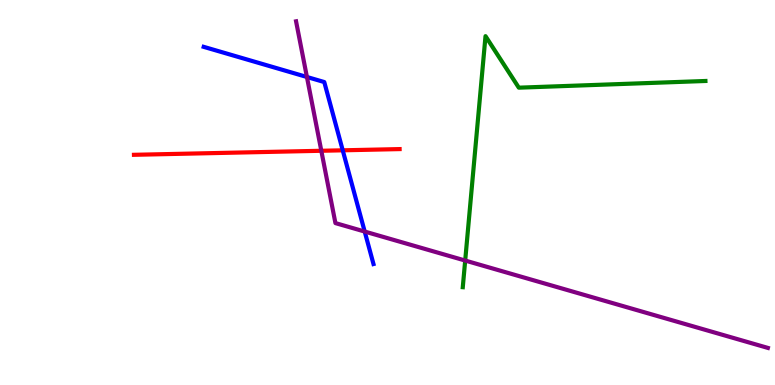[{'lines': ['blue', 'red'], 'intersections': [{'x': 4.42, 'y': 6.1}]}, {'lines': ['green', 'red'], 'intersections': []}, {'lines': ['purple', 'red'], 'intersections': [{'x': 4.15, 'y': 6.08}]}, {'lines': ['blue', 'green'], 'intersections': []}, {'lines': ['blue', 'purple'], 'intersections': [{'x': 3.96, 'y': 8.0}, {'x': 4.71, 'y': 3.99}]}, {'lines': ['green', 'purple'], 'intersections': [{'x': 6.0, 'y': 3.23}]}]